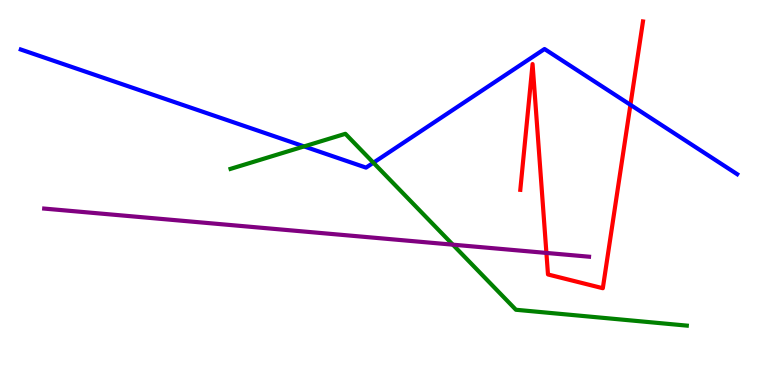[{'lines': ['blue', 'red'], 'intersections': [{'x': 8.13, 'y': 7.28}]}, {'lines': ['green', 'red'], 'intersections': []}, {'lines': ['purple', 'red'], 'intersections': [{'x': 7.05, 'y': 3.43}]}, {'lines': ['blue', 'green'], 'intersections': [{'x': 3.92, 'y': 6.2}, {'x': 4.82, 'y': 5.77}]}, {'lines': ['blue', 'purple'], 'intersections': []}, {'lines': ['green', 'purple'], 'intersections': [{'x': 5.84, 'y': 3.64}]}]